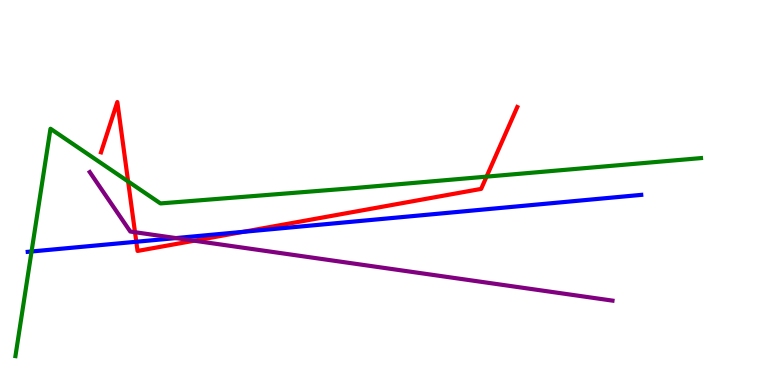[{'lines': ['blue', 'red'], 'intersections': [{'x': 1.76, 'y': 3.72}, {'x': 3.14, 'y': 3.98}]}, {'lines': ['green', 'red'], 'intersections': [{'x': 1.65, 'y': 5.29}, {'x': 6.28, 'y': 5.41}]}, {'lines': ['purple', 'red'], 'intersections': [{'x': 1.74, 'y': 3.97}, {'x': 2.51, 'y': 3.75}]}, {'lines': ['blue', 'green'], 'intersections': [{'x': 0.407, 'y': 3.47}]}, {'lines': ['blue', 'purple'], 'intersections': [{'x': 2.27, 'y': 3.82}]}, {'lines': ['green', 'purple'], 'intersections': []}]